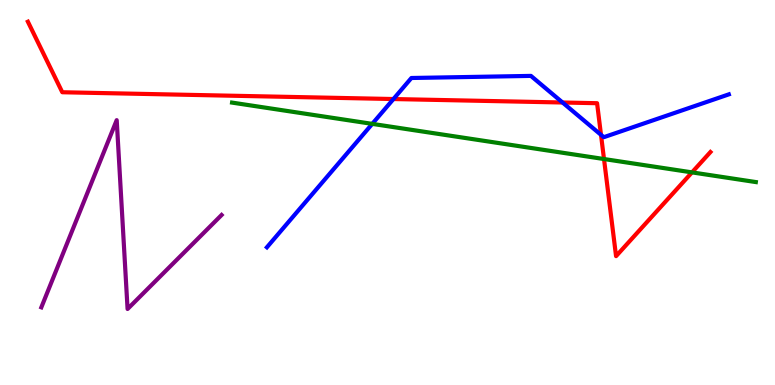[{'lines': ['blue', 'red'], 'intersections': [{'x': 5.08, 'y': 7.43}, {'x': 7.26, 'y': 7.34}, {'x': 7.75, 'y': 6.5}]}, {'lines': ['green', 'red'], 'intersections': [{'x': 7.79, 'y': 5.87}, {'x': 8.93, 'y': 5.52}]}, {'lines': ['purple', 'red'], 'intersections': []}, {'lines': ['blue', 'green'], 'intersections': [{'x': 4.8, 'y': 6.78}]}, {'lines': ['blue', 'purple'], 'intersections': []}, {'lines': ['green', 'purple'], 'intersections': []}]